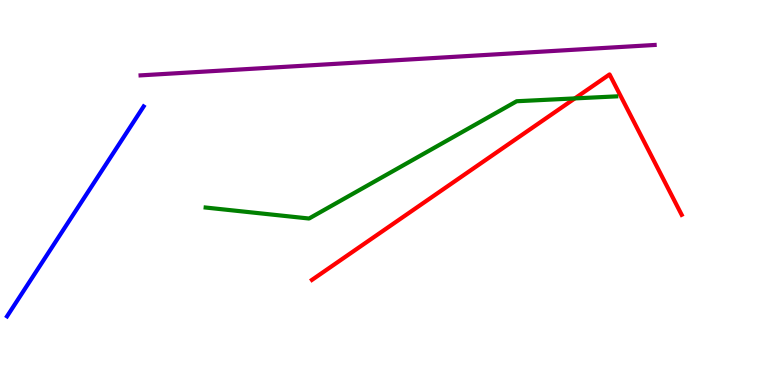[{'lines': ['blue', 'red'], 'intersections': []}, {'lines': ['green', 'red'], 'intersections': [{'x': 7.42, 'y': 7.44}]}, {'lines': ['purple', 'red'], 'intersections': []}, {'lines': ['blue', 'green'], 'intersections': []}, {'lines': ['blue', 'purple'], 'intersections': []}, {'lines': ['green', 'purple'], 'intersections': []}]